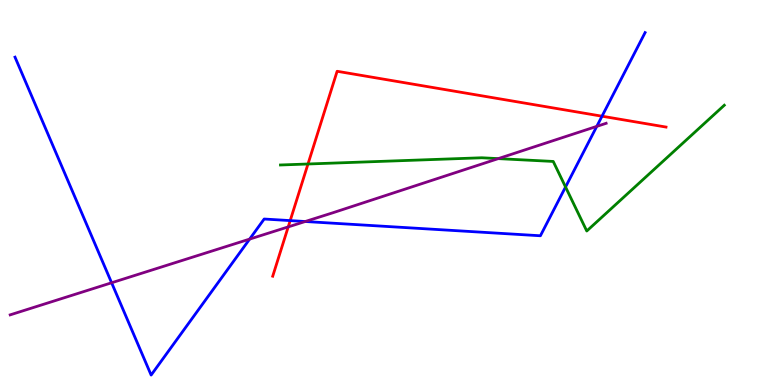[{'lines': ['blue', 'red'], 'intersections': [{'x': 3.74, 'y': 4.27}, {'x': 7.77, 'y': 6.98}]}, {'lines': ['green', 'red'], 'intersections': [{'x': 3.97, 'y': 5.74}]}, {'lines': ['purple', 'red'], 'intersections': [{'x': 3.72, 'y': 4.11}]}, {'lines': ['blue', 'green'], 'intersections': [{'x': 7.3, 'y': 5.14}]}, {'lines': ['blue', 'purple'], 'intersections': [{'x': 1.44, 'y': 2.66}, {'x': 3.22, 'y': 3.79}, {'x': 3.94, 'y': 4.25}, {'x': 7.7, 'y': 6.72}]}, {'lines': ['green', 'purple'], 'intersections': [{'x': 6.43, 'y': 5.88}]}]